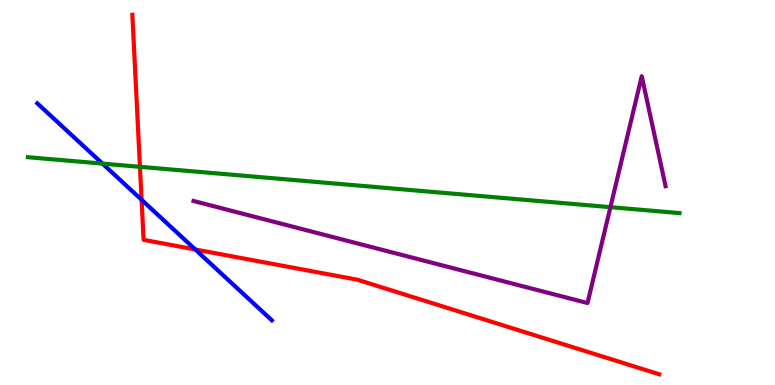[{'lines': ['blue', 'red'], 'intersections': [{'x': 1.83, 'y': 4.81}, {'x': 2.52, 'y': 3.52}]}, {'lines': ['green', 'red'], 'intersections': [{'x': 1.81, 'y': 5.67}]}, {'lines': ['purple', 'red'], 'intersections': []}, {'lines': ['blue', 'green'], 'intersections': [{'x': 1.32, 'y': 5.75}]}, {'lines': ['blue', 'purple'], 'intersections': []}, {'lines': ['green', 'purple'], 'intersections': [{'x': 7.88, 'y': 4.62}]}]